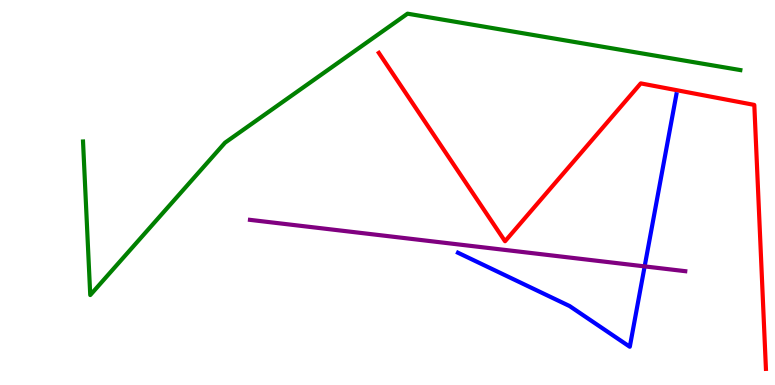[{'lines': ['blue', 'red'], 'intersections': []}, {'lines': ['green', 'red'], 'intersections': []}, {'lines': ['purple', 'red'], 'intersections': []}, {'lines': ['blue', 'green'], 'intersections': []}, {'lines': ['blue', 'purple'], 'intersections': [{'x': 8.32, 'y': 3.08}]}, {'lines': ['green', 'purple'], 'intersections': []}]